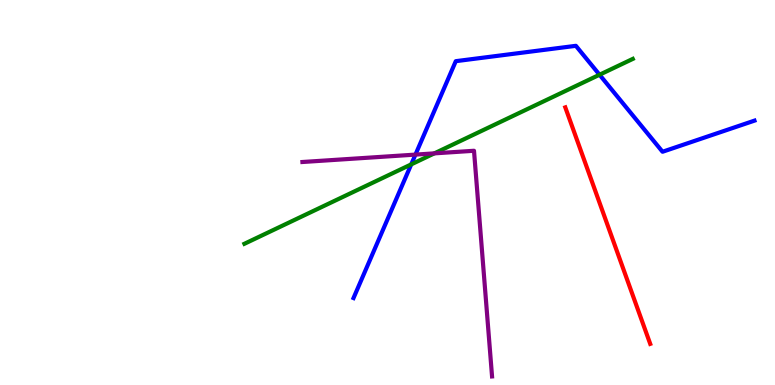[{'lines': ['blue', 'red'], 'intersections': []}, {'lines': ['green', 'red'], 'intersections': []}, {'lines': ['purple', 'red'], 'intersections': []}, {'lines': ['blue', 'green'], 'intersections': [{'x': 5.31, 'y': 5.73}, {'x': 7.74, 'y': 8.06}]}, {'lines': ['blue', 'purple'], 'intersections': [{'x': 5.36, 'y': 5.98}]}, {'lines': ['green', 'purple'], 'intersections': [{'x': 5.6, 'y': 6.02}]}]